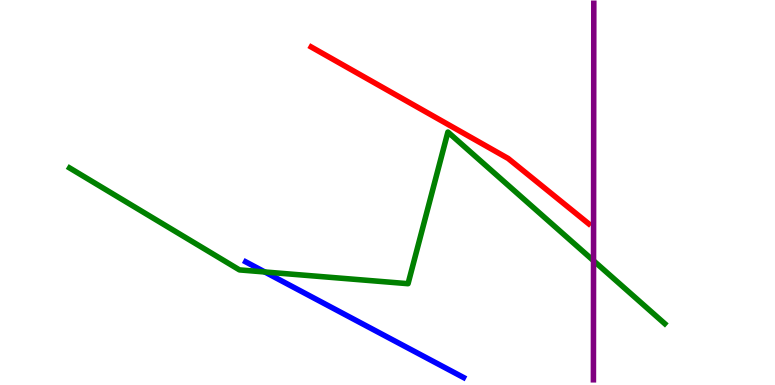[{'lines': ['blue', 'red'], 'intersections': []}, {'lines': ['green', 'red'], 'intersections': []}, {'lines': ['purple', 'red'], 'intersections': []}, {'lines': ['blue', 'green'], 'intersections': [{'x': 3.42, 'y': 2.94}]}, {'lines': ['blue', 'purple'], 'intersections': []}, {'lines': ['green', 'purple'], 'intersections': [{'x': 7.66, 'y': 3.23}]}]